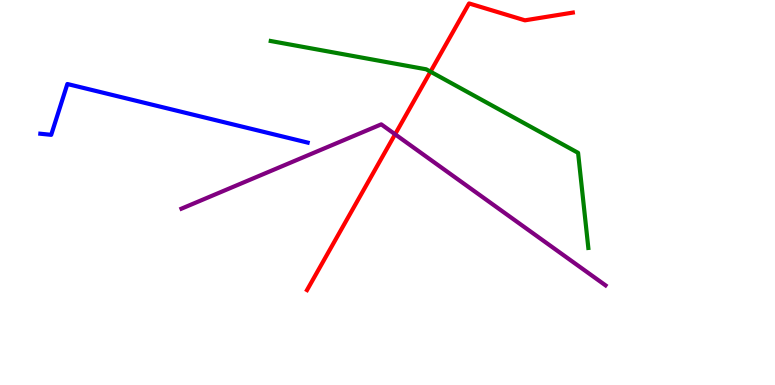[{'lines': ['blue', 'red'], 'intersections': []}, {'lines': ['green', 'red'], 'intersections': [{'x': 5.55, 'y': 8.14}]}, {'lines': ['purple', 'red'], 'intersections': [{'x': 5.1, 'y': 6.51}]}, {'lines': ['blue', 'green'], 'intersections': []}, {'lines': ['blue', 'purple'], 'intersections': []}, {'lines': ['green', 'purple'], 'intersections': []}]